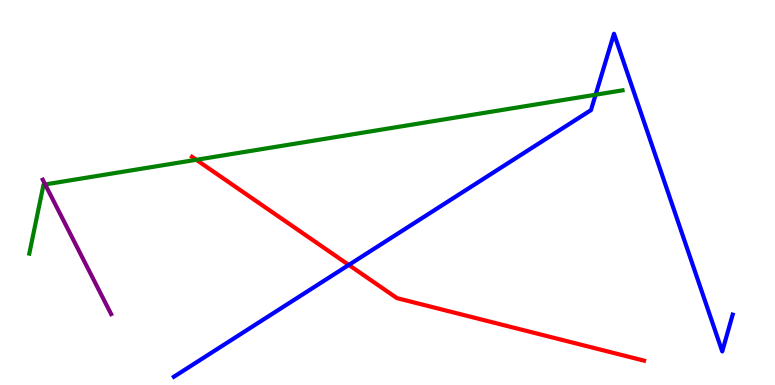[{'lines': ['blue', 'red'], 'intersections': [{'x': 4.5, 'y': 3.12}]}, {'lines': ['green', 'red'], 'intersections': [{'x': 2.53, 'y': 5.85}]}, {'lines': ['purple', 'red'], 'intersections': []}, {'lines': ['blue', 'green'], 'intersections': [{'x': 7.69, 'y': 7.54}]}, {'lines': ['blue', 'purple'], 'intersections': []}, {'lines': ['green', 'purple'], 'intersections': [{'x': 0.583, 'y': 5.21}]}]